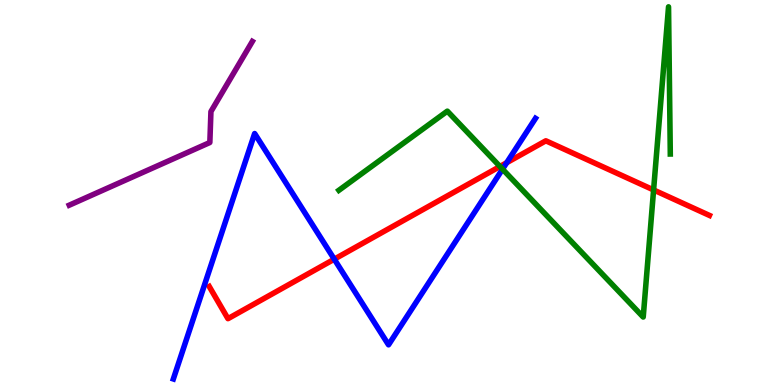[{'lines': ['blue', 'red'], 'intersections': [{'x': 4.31, 'y': 3.27}, {'x': 6.54, 'y': 5.77}]}, {'lines': ['green', 'red'], 'intersections': [{'x': 6.45, 'y': 5.68}, {'x': 8.43, 'y': 5.07}]}, {'lines': ['purple', 'red'], 'intersections': []}, {'lines': ['blue', 'green'], 'intersections': [{'x': 6.48, 'y': 5.61}]}, {'lines': ['blue', 'purple'], 'intersections': []}, {'lines': ['green', 'purple'], 'intersections': []}]